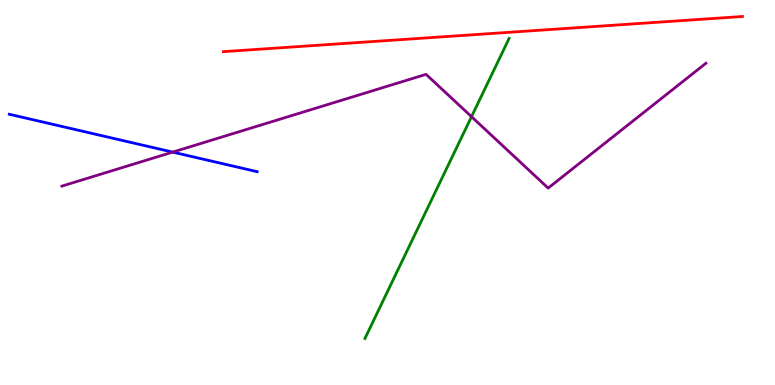[{'lines': ['blue', 'red'], 'intersections': []}, {'lines': ['green', 'red'], 'intersections': []}, {'lines': ['purple', 'red'], 'intersections': []}, {'lines': ['blue', 'green'], 'intersections': []}, {'lines': ['blue', 'purple'], 'intersections': [{'x': 2.23, 'y': 6.05}]}, {'lines': ['green', 'purple'], 'intersections': [{'x': 6.08, 'y': 6.97}]}]